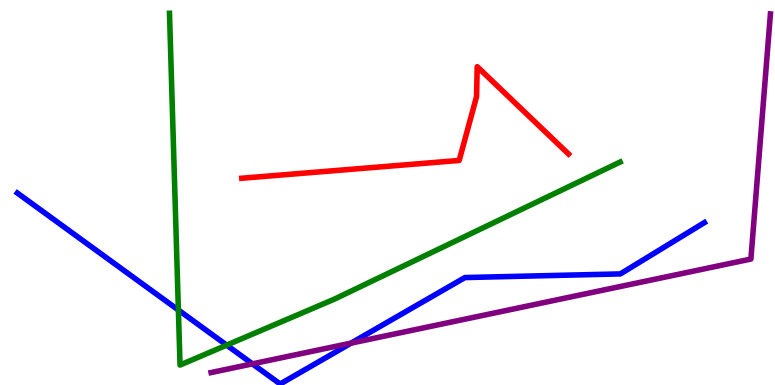[{'lines': ['blue', 'red'], 'intersections': []}, {'lines': ['green', 'red'], 'intersections': []}, {'lines': ['purple', 'red'], 'intersections': []}, {'lines': ['blue', 'green'], 'intersections': [{'x': 2.3, 'y': 1.95}, {'x': 2.92, 'y': 1.04}]}, {'lines': ['blue', 'purple'], 'intersections': [{'x': 3.26, 'y': 0.549}, {'x': 4.53, 'y': 1.09}]}, {'lines': ['green', 'purple'], 'intersections': []}]